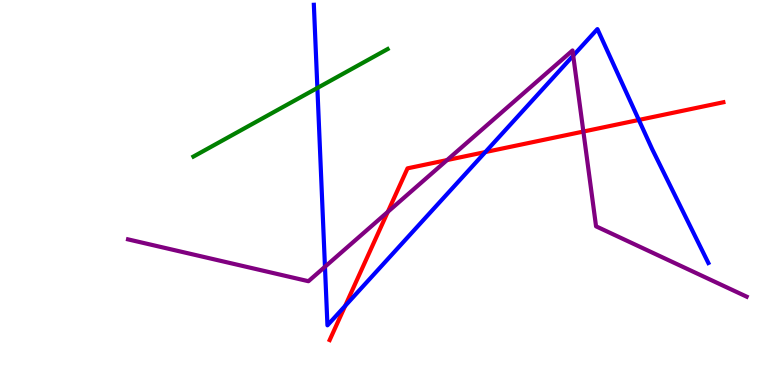[{'lines': ['blue', 'red'], 'intersections': [{'x': 4.45, 'y': 2.06}, {'x': 6.26, 'y': 6.05}, {'x': 8.24, 'y': 6.88}]}, {'lines': ['green', 'red'], 'intersections': []}, {'lines': ['purple', 'red'], 'intersections': [{'x': 5.0, 'y': 4.5}, {'x': 5.77, 'y': 5.84}, {'x': 7.53, 'y': 6.58}]}, {'lines': ['blue', 'green'], 'intersections': [{'x': 4.1, 'y': 7.72}]}, {'lines': ['blue', 'purple'], 'intersections': [{'x': 4.19, 'y': 3.07}, {'x': 7.4, 'y': 8.56}]}, {'lines': ['green', 'purple'], 'intersections': []}]